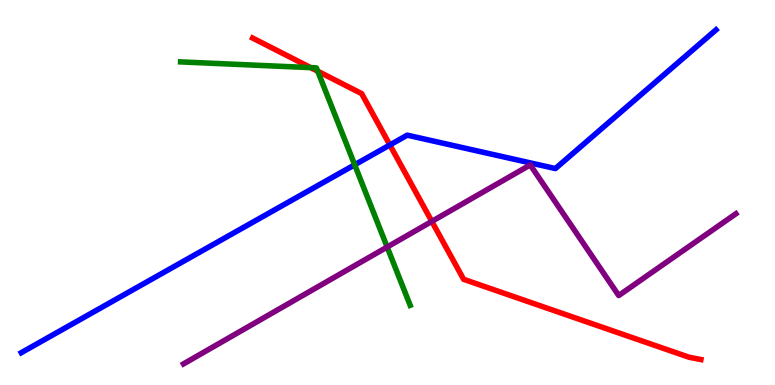[{'lines': ['blue', 'red'], 'intersections': [{'x': 5.03, 'y': 6.23}]}, {'lines': ['green', 'red'], 'intersections': [{'x': 4.01, 'y': 8.24}, {'x': 4.1, 'y': 8.15}]}, {'lines': ['purple', 'red'], 'intersections': [{'x': 5.57, 'y': 4.25}]}, {'lines': ['blue', 'green'], 'intersections': [{'x': 4.58, 'y': 5.72}]}, {'lines': ['blue', 'purple'], 'intersections': []}, {'lines': ['green', 'purple'], 'intersections': [{'x': 5.0, 'y': 3.58}]}]